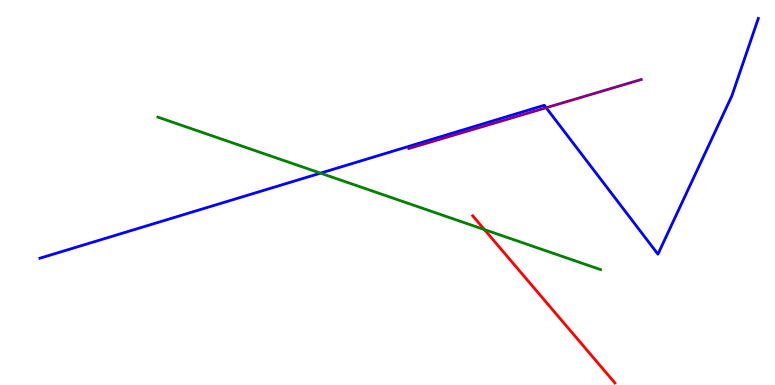[{'lines': ['blue', 'red'], 'intersections': []}, {'lines': ['green', 'red'], 'intersections': [{'x': 6.25, 'y': 4.04}]}, {'lines': ['purple', 'red'], 'intersections': []}, {'lines': ['blue', 'green'], 'intersections': [{'x': 4.14, 'y': 5.5}]}, {'lines': ['blue', 'purple'], 'intersections': [{'x': 7.05, 'y': 7.2}]}, {'lines': ['green', 'purple'], 'intersections': []}]